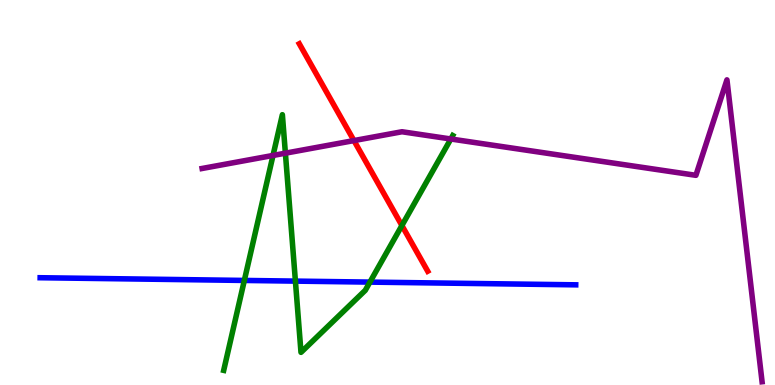[{'lines': ['blue', 'red'], 'intersections': []}, {'lines': ['green', 'red'], 'intersections': [{'x': 5.19, 'y': 4.14}]}, {'lines': ['purple', 'red'], 'intersections': [{'x': 4.57, 'y': 6.35}]}, {'lines': ['blue', 'green'], 'intersections': [{'x': 3.15, 'y': 2.72}, {'x': 3.81, 'y': 2.7}, {'x': 4.77, 'y': 2.67}]}, {'lines': ['blue', 'purple'], 'intersections': []}, {'lines': ['green', 'purple'], 'intersections': [{'x': 3.52, 'y': 5.96}, {'x': 3.68, 'y': 6.02}, {'x': 5.82, 'y': 6.39}]}]